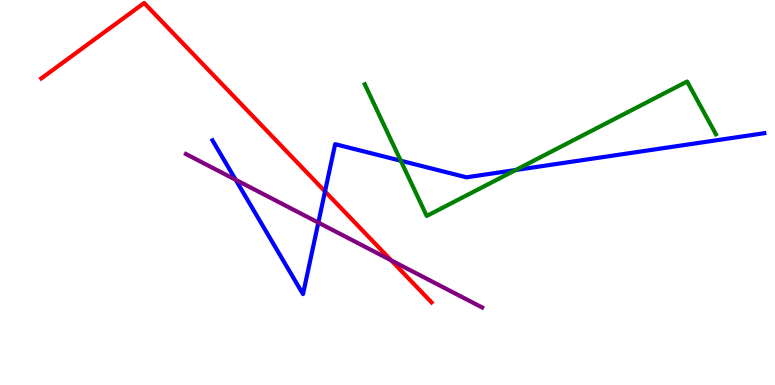[{'lines': ['blue', 'red'], 'intersections': [{'x': 4.19, 'y': 5.03}]}, {'lines': ['green', 'red'], 'intersections': []}, {'lines': ['purple', 'red'], 'intersections': [{'x': 5.05, 'y': 3.24}]}, {'lines': ['blue', 'green'], 'intersections': [{'x': 5.17, 'y': 5.83}, {'x': 6.65, 'y': 5.58}]}, {'lines': ['blue', 'purple'], 'intersections': [{'x': 3.04, 'y': 5.33}, {'x': 4.11, 'y': 4.22}]}, {'lines': ['green', 'purple'], 'intersections': []}]